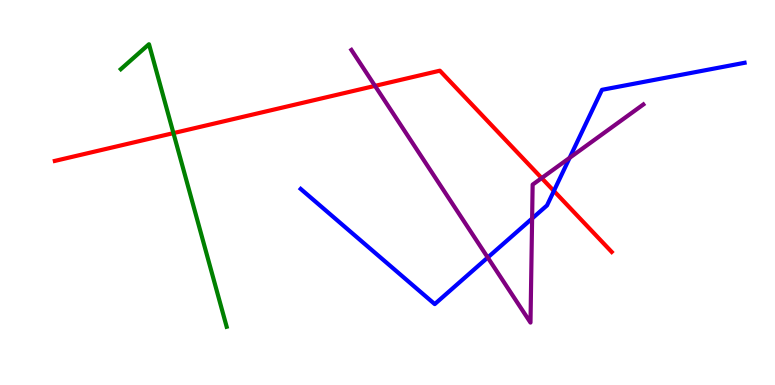[{'lines': ['blue', 'red'], 'intersections': [{'x': 7.15, 'y': 5.04}]}, {'lines': ['green', 'red'], 'intersections': [{'x': 2.24, 'y': 6.54}]}, {'lines': ['purple', 'red'], 'intersections': [{'x': 4.84, 'y': 7.77}, {'x': 6.99, 'y': 5.37}]}, {'lines': ['blue', 'green'], 'intersections': []}, {'lines': ['blue', 'purple'], 'intersections': [{'x': 6.29, 'y': 3.31}, {'x': 6.87, 'y': 4.32}, {'x': 7.35, 'y': 5.9}]}, {'lines': ['green', 'purple'], 'intersections': []}]